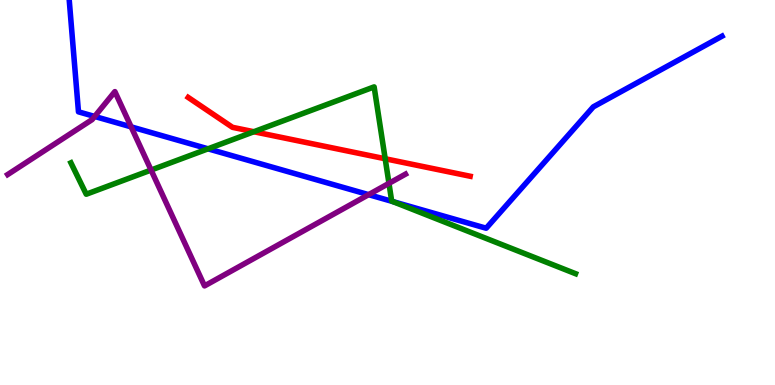[{'lines': ['blue', 'red'], 'intersections': []}, {'lines': ['green', 'red'], 'intersections': [{'x': 3.28, 'y': 6.58}, {'x': 4.97, 'y': 5.88}]}, {'lines': ['purple', 'red'], 'intersections': []}, {'lines': ['blue', 'green'], 'intersections': [{'x': 2.68, 'y': 6.13}, {'x': 5.07, 'y': 4.76}]}, {'lines': ['blue', 'purple'], 'intersections': [{'x': 1.22, 'y': 6.98}, {'x': 1.69, 'y': 6.7}, {'x': 4.76, 'y': 4.94}]}, {'lines': ['green', 'purple'], 'intersections': [{'x': 1.95, 'y': 5.58}, {'x': 5.02, 'y': 5.24}]}]